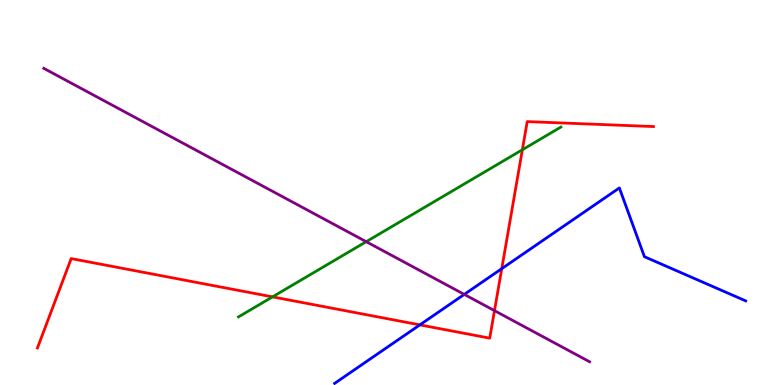[{'lines': ['blue', 'red'], 'intersections': [{'x': 5.42, 'y': 1.56}, {'x': 6.47, 'y': 3.02}]}, {'lines': ['green', 'red'], 'intersections': [{'x': 3.52, 'y': 2.29}, {'x': 6.74, 'y': 6.11}]}, {'lines': ['purple', 'red'], 'intersections': [{'x': 6.38, 'y': 1.93}]}, {'lines': ['blue', 'green'], 'intersections': []}, {'lines': ['blue', 'purple'], 'intersections': [{'x': 5.99, 'y': 2.35}]}, {'lines': ['green', 'purple'], 'intersections': [{'x': 4.73, 'y': 3.72}]}]